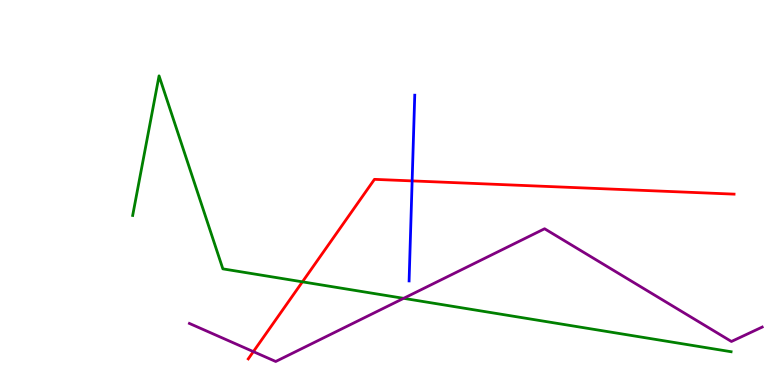[{'lines': ['blue', 'red'], 'intersections': [{'x': 5.32, 'y': 5.3}]}, {'lines': ['green', 'red'], 'intersections': [{'x': 3.9, 'y': 2.68}]}, {'lines': ['purple', 'red'], 'intersections': [{'x': 3.27, 'y': 0.867}]}, {'lines': ['blue', 'green'], 'intersections': []}, {'lines': ['blue', 'purple'], 'intersections': []}, {'lines': ['green', 'purple'], 'intersections': [{'x': 5.21, 'y': 2.25}]}]